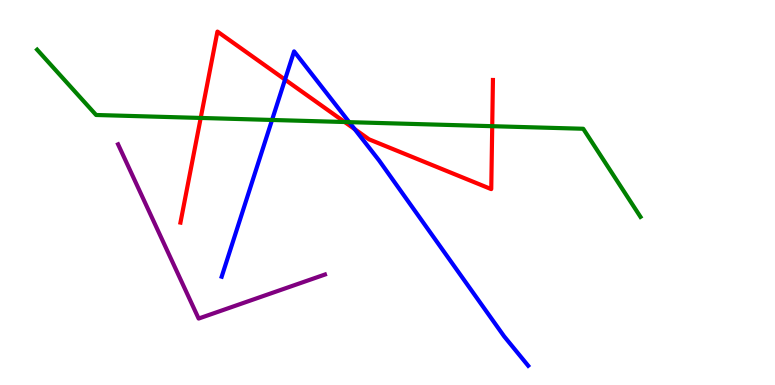[{'lines': ['blue', 'red'], 'intersections': [{'x': 3.68, 'y': 7.93}, {'x': 4.58, 'y': 6.65}]}, {'lines': ['green', 'red'], 'intersections': [{'x': 2.59, 'y': 6.94}, {'x': 4.45, 'y': 6.83}, {'x': 6.35, 'y': 6.72}]}, {'lines': ['purple', 'red'], 'intersections': []}, {'lines': ['blue', 'green'], 'intersections': [{'x': 3.51, 'y': 6.88}, {'x': 4.51, 'y': 6.83}]}, {'lines': ['blue', 'purple'], 'intersections': []}, {'lines': ['green', 'purple'], 'intersections': []}]